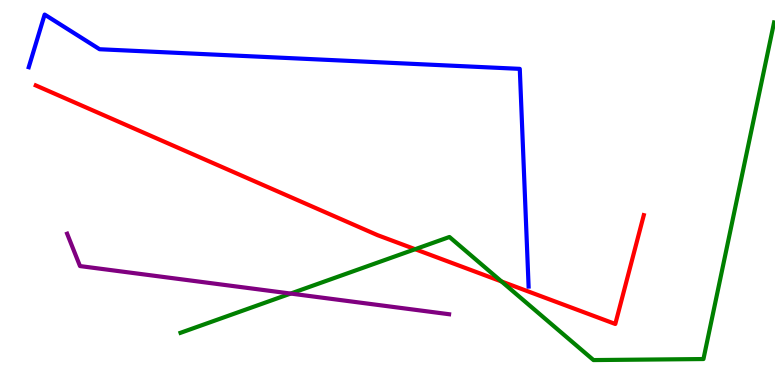[{'lines': ['blue', 'red'], 'intersections': []}, {'lines': ['green', 'red'], 'intersections': [{'x': 5.36, 'y': 3.53}, {'x': 6.47, 'y': 2.69}]}, {'lines': ['purple', 'red'], 'intersections': []}, {'lines': ['blue', 'green'], 'intersections': []}, {'lines': ['blue', 'purple'], 'intersections': []}, {'lines': ['green', 'purple'], 'intersections': [{'x': 3.75, 'y': 2.38}]}]